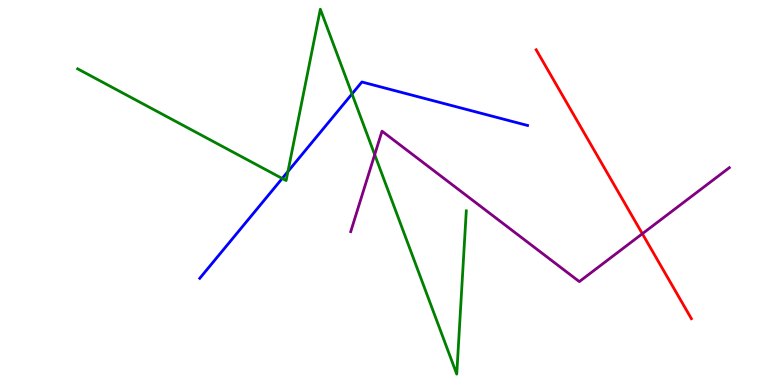[{'lines': ['blue', 'red'], 'intersections': []}, {'lines': ['green', 'red'], 'intersections': []}, {'lines': ['purple', 'red'], 'intersections': [{'x': 8.29, 'y': 3.93}]}, {'lines': ['blue', 'green'], 'intersections': [{'x': 3.64, 'y': 5.36}, {'x': 3.72, 'y': 5.54}, {'x': 4.54, 'y': 7.56}]}, {'lines': ['blue', 'purple'], 'intersections': []}, {'lines': ['green', 'purple'], 'intersections': [{'x': 4.83, 'y': 5.98}]}]